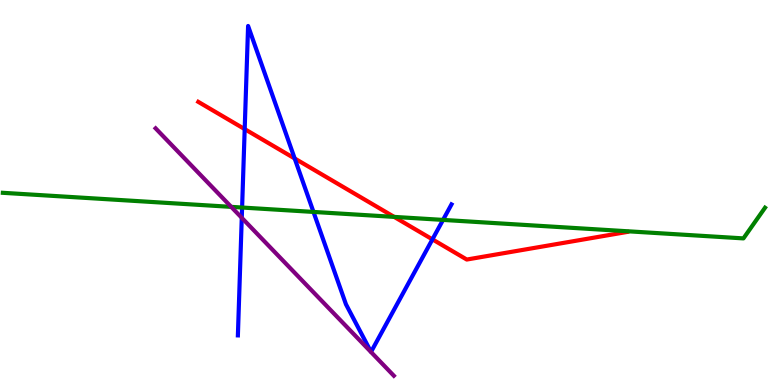[{'lines': ['blue', 'red'], 'intersections': [{'x': 3.16, 'y': 6.65}, {'x': 3.8, 'y': 5.88}, {'x': 5.58, 'y': 3.78}]}, {'lines': ['green', 'red'], 'intersections': [{'x': 5.09, 'y': 4.37}]}, {'lines': ['purple', 'red'], 'intersections': []}, {'lines': ['blue', 'green'], 'intersections': [{'x': 3.12, 'y': 4.61}, {'x': 4.04, 'y': 4.5}, {'x': 5.72, 'y': 4.29}]}, {'lines': ['blue', 'purple'], 'intersections': [{'x': 3.12, 'y': 4.34}]}, {'lines': ['green', 'purple'], 'intersections': [{'x': 2.98, 'y': 4.63}]}]